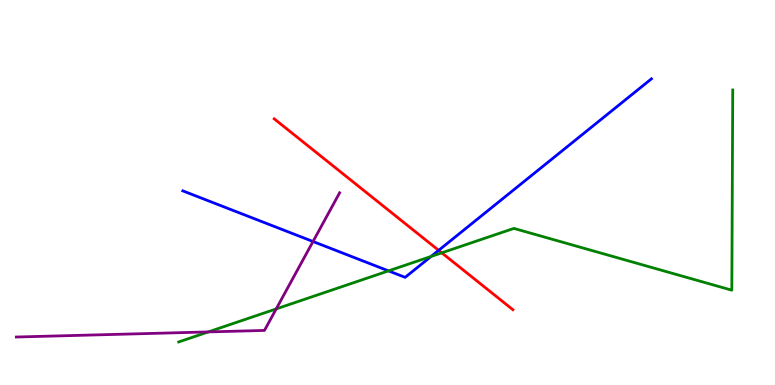[{'lines': ['blue', 'red'], 'intersections': [{'x': 5.66, 'y': 3.5}]}, {'lines': ['green', 'red'], 'intersections': [{'x': 5.7, 'y': 3.43}]}, {'lines': ['purple', 'red'], 'intersections': []}, {'lines': ['blue', 'green'], 'intersections': [{'x': 5.01, 'y': 2.96}, {'x': 5.56, 'y': 3.34}]}, {'lines': ['blue', 'purple'], 'intersections': [{'x': 4.04, 'y': 3.73}]}, {'lines': ['green', 'purple'], 'intersections': [{'x': 2.69, 'y': 1.38}, {'x': 3.56, 'y': 1.98}]}]